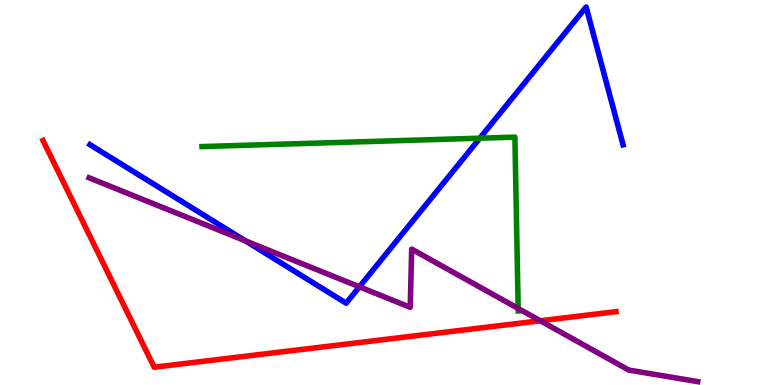[{'lines': ['blue', 'red'], 'intersections': []}, {'lines': ['green', 'red'], 'intersections': []}, {'lines': ['purple', 'red'], 'intersections': [{'x': 6.97, 'y': 1.67}]}, {'lines': ['blue', 'green'], 'intersections': [{'x': 6.19, 'y': 6.41}]}, {'lines': ['blue', 'purple'], 'intersections': [{'x': 3.17, 'y': 3.74}, {'x': 4.64, 'y': 2.55}]}, {'lines': ['green', 'purple'], 'intersections': [{'x': 6.69, 'y': 1.99}]}]